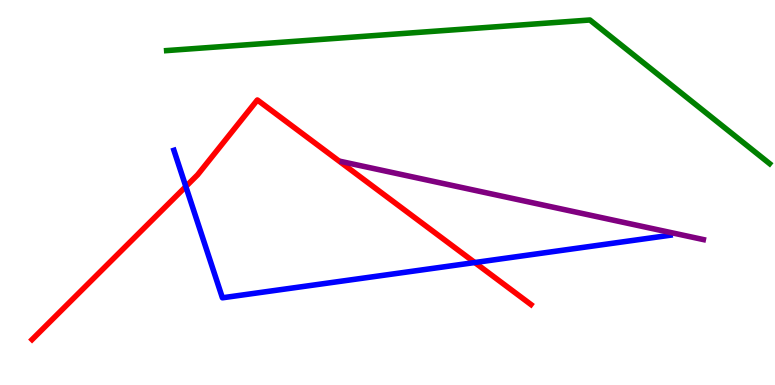[{'lines': ['blue', 'red'], 'intersections': [{'x': 2.4, 'y': 5.15}, {'x': 6.13, 'y': 3.18}]}, {'lines': ['green', 'red'], 'intersections': []}, {'lines': ['purple', 'red'], 'intersections': []}, {'lines': ['blue', 'green'], 'intersections': []}, {'lines': ['blue', 'purple'], 'intersections': []}, {'lines': ['green', 'purple'], 'intersections': []}]